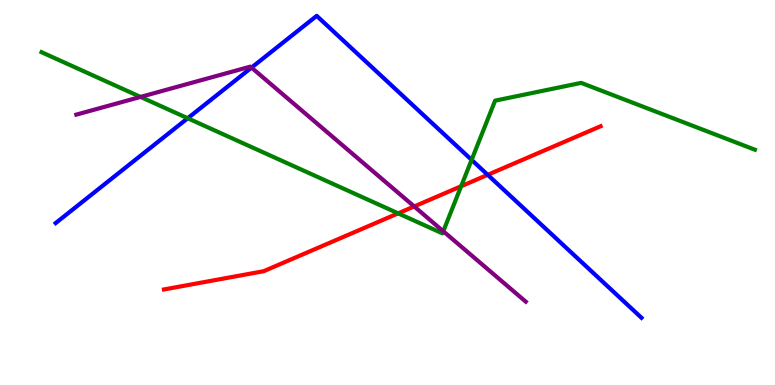[{'lines': ['blue', 'red'], 'intersections': [{'x': 6.29, 'y': 5.46}]}, {'lines': ['green', 'red'], 'intersections': [{'x': 5.14, 'y': 4.46}, {'x': 5.95, 'y': 5.16}]}, {'lines': ['purple', 'red'], 'intersections': [{'x': 5.34, 'y': 4.64}]}, {'lines': ['blue', 'green'], 'intersections': [{'x': 2.42, 'y': 6.93}, {'x': 6.09, 'y': 5.85}]}, {'lines': ['blue', 'purple'], 'intersections': [{'x': 3.25, 'y': 8.24}]}, {'lines': ['green', 'purple'], 'intersections': [{'x': 1.81, 'y': 7.48}, {'x': 5.72, 'y': 3.99}]}]